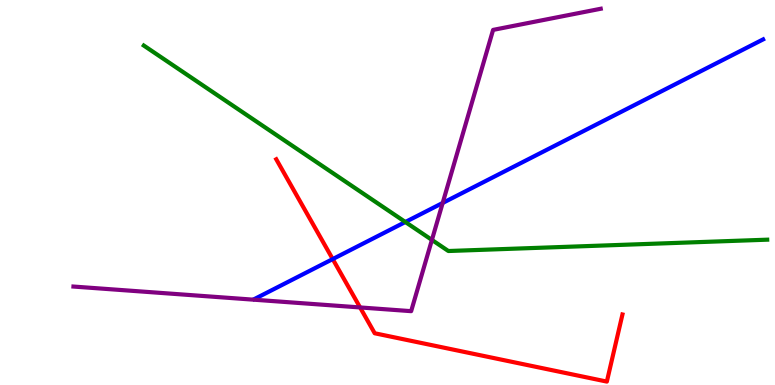[{'lines': ['blue', 'red'], 'intersections': [{'x': 4.29, 'y': 3.27}]}, {'lines': ['green', 'red'], 'intersections': []}, {'lines': ['purple', 'red'], 'intersections': [{'x': 4.65, 'y': 2.01}]}, {'lines': ['blue', 'green'], 'intersections': [{'x': 5.23, 'y': 4.23}]}, {'lines': ['blue', 'purple'], 'intersections': [{'x': 5.71, 'y': 4.73}]}, {'lines': ['green', 'purple'], 'intersections': [{'x': 5.57, 'y': 3.77}]}]